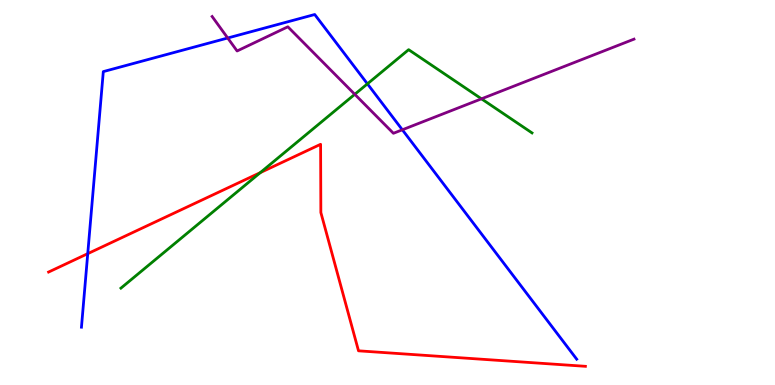[{'lines': ['blue', 'red'], 'intersections': [{'x': 1.13, 'y': 3.41}]}, {'lines': ['green', 'red'], 'intersections': [{'x': 3.36, 'y': 5.52}]}, {'lines': ['purple', 'red'], 'intersections': []}, {'lines': ['blue', 'green'], 'intersections': [{'x': 4.74, 'y': 7.82}]}, {'lines': ['blue', 'purple'], 'intersections': [{'x': 2.94, 'y': 9.01}, {'x': 5.19, 'y': 6.63}]}, {'lines': ['green', 'purple'], 'intersections': [{'x': 4.58, 'y': 7.55}, {'x': 6.21, 'y': 7.43}]}]